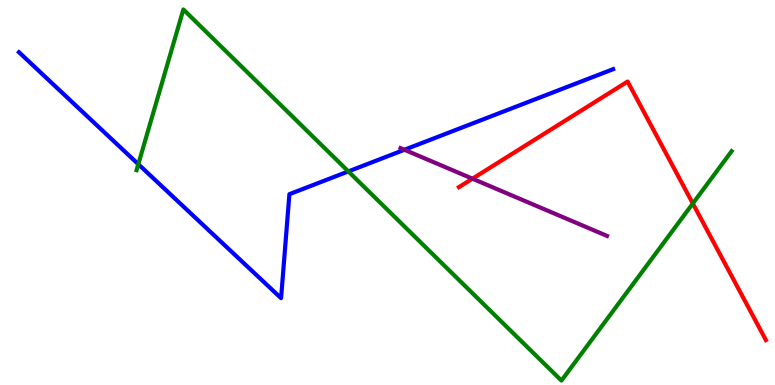[{'lines': ['blue', 'red'], 'intersections': []}, {'lines': ['green', 'red'], 'intersections': [{'x': 8.94, 'y': 4.71}]}, {'lines': ['purple', 'red'], 'intersections': [{'x': 6.1, 'y': 5.36}]}, {'lines': ['blue', 'green'], 'intersections': [{'x': 1.78, 'y': 5.74}, {'x': 4.49, 'y': 5.55}]}, {'lines': ['blue', 'purple'], 'intersections': [{'x': 5.22, 'y': 6.11}]}, {'lines': ['green', 'purple'], 'intersections': []}]